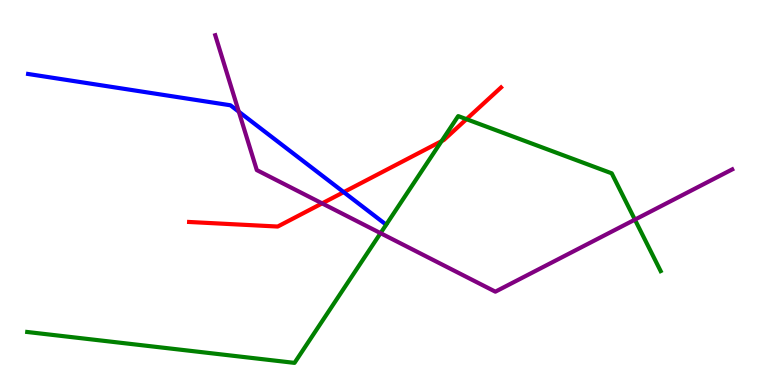[{'lines': ['blue', 'red'], 'intersections': [{'x': 4.43, 'y': 5.01}]}, {'lines': ['green', 'red'], 'intersections': [{'x': 5.7, 'y': 6.33}, {'x': 6.02, 'y': 6.9}]}, {'lines': ['purple', 'red'], 'intersections': [{'x': 4.16, 'y': 4.72}]}, {'lines': ['blue', 'green'], 'intersections': []}, {'lines': ['blue', 'purple'], 'intersections': [{'x': 3.08, 'y': 7.1}]}, {'lines': ['green', 'purple'], 'intersections': [{'x': 4.91, 'y': 3.94}, {'x': 8.19, 'y': 4.3}]}]